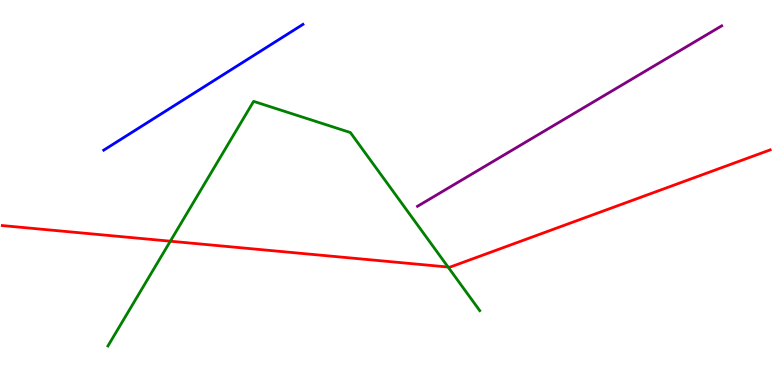[{'lines': ['blue', 'red'], 'intersections': []}, {'lines': ['green', 'red'], 'intersections': [{'x': 2.2, 'y': 3.74}, {'x': 5.78, 'y': 3.06}]}, {'lines': ['purple', 'red'], 'intersections': []}, {'lines': ['blue', 'green'], 'intersections': []}, {'lines': ['blue', 'purple'], 'intersections': []}, {'lines': ['green', 'purple'], 'intersections': []}]